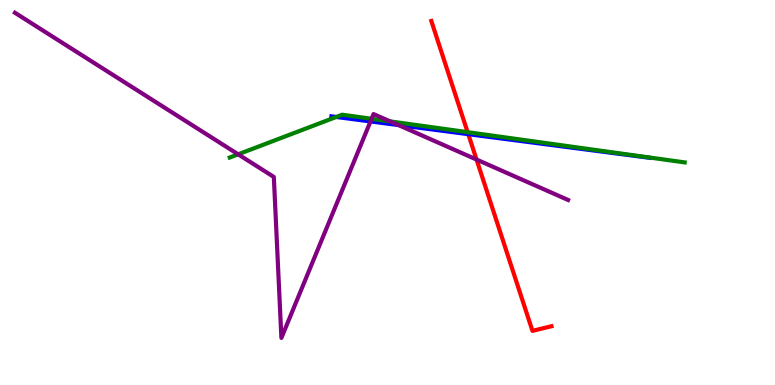[{'lines': ['blue', 'red'], 'intersections': [{'x': 6.04, 'y': 6.52}]}, {'lines': ['green', 'red'], 'intersections': [{'x': 6.03, 'y': 6.57}]}, {'lines': ['purple', 'red'], 'intersections': [{'x': 6.15, 'y': 5.86}]}, {'lines': ['blue', 'green'], 'intersections': [{'x': 4.34, 'y': 6.96}]}, {'lines': ['blue', 'purple'], 'intersections': [{'x': 4.78, 'y': 6.85}, {'x': 5.14, 'y': 6.75}]}, {'lines': ['green', 'purple'], 'intersections': [{'x': 3.07, 'y': 5.99}, {'x': 4.79, 'y': 6.91}, {'x': 5.03, 'y': 6.85}]}]